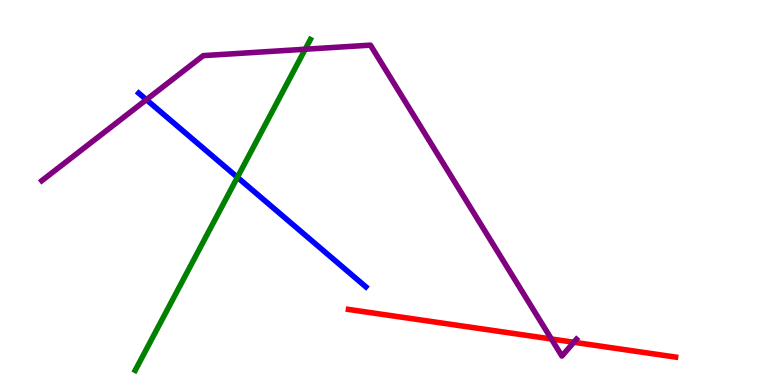[{'lines': ['blue', 'red'], 'intersections': []}, {'lines': ['green', 'red'], 'intersections': []}, {'lines': ['purple', 'red'], 'intersections': [{'x': 7.11, 'y': 1.2}, {'x': 7.4, 'y': 1.11}]}, {'lines': ['blue', 'green'], 'intersections': [{'x': 3.06, 'y': 5.39}]}, {'lines': ['blue', 'purple'], 'intersections': [{'x': 1.89, 'y': 7.41}]}, {'lines': ['green', 'purple'], 'intersections': [{'x': 3.94, 'y': 8.72}]}]